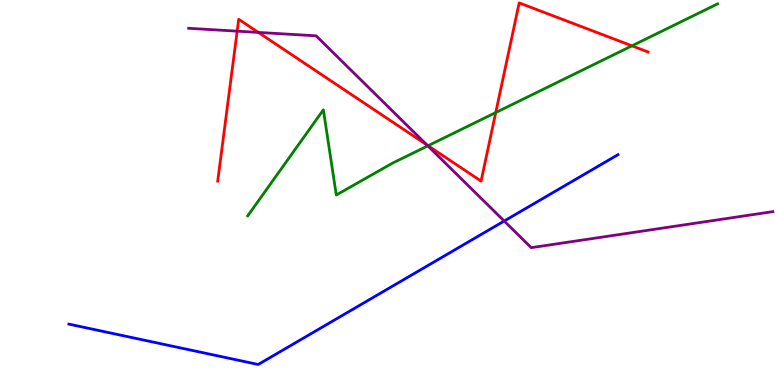[{'lines': ['blue', 'red'], 'intersections': []}, {'lines': ['green', 'red'], 'intersections': [{'x': 5.52, 'y': 6.22}, {'x': 6.4, 'y': 7.08}, {'x': 8.15, 'y': 8.81}]}, {'lines': ['purple', 'red'], 'intersections': [{'x': 3.06, 'y': 9.19}, {'x': 3.33, 'y': 9.16}, {'x': 5.51, 'y': 6.23}]}, {'lines': ['blue', 'green'], 'intersections': []}, {'lines': ['blue', 'purple'], 'intersections': [{'x': 6.51, 'y': 4.26}]}, {'lines': ['green', 'purple'], 'intersections': [{'x': 5.52, 'y': 6.21}]}]